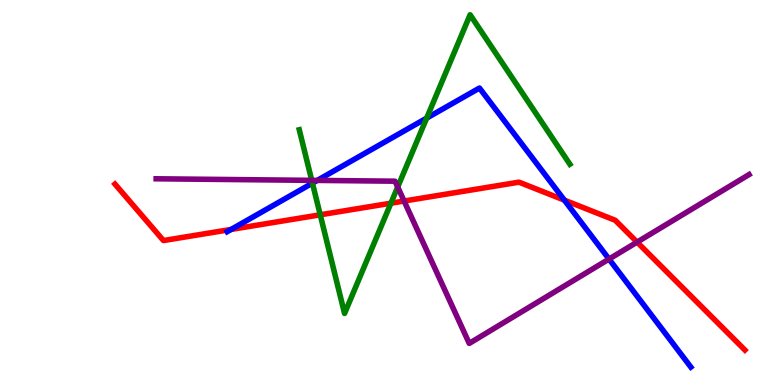[{'lines': ['blue', 'red'], 'intersections': [{'x': 2.98, 'y': 4.04}, {'x': 7.28, 'y': 4.8}]}, {'lines': ['green', 'red'], 'intersections': [{'x': 4.13, 'y': 4.42}, {'x': 5.04, 'y': 4.72}]}, {'lines': ['purple', 'red'], 'intersections': [{'x': 5.21, 'y': 4.78}, {'x': 8.22, 'y': 3.71}]}, {'lines': ['blue', 'green'], 'intersections': [{'x': 4.03, 'y': 5.24}, {'x': 5.51, 'y': 6.93}]}, {'lines': ['blue', 'purple'], 'intersections': [{'x': 4.09, 'y': 5.31}, {'x': 7.86, 'y': 3.27}]}, {'lines': ['green', 'purple'], 'intersections': [{'x': 4.02, 'y': 5.32}, {'x': 5.13, 'y': 5.14}]}]